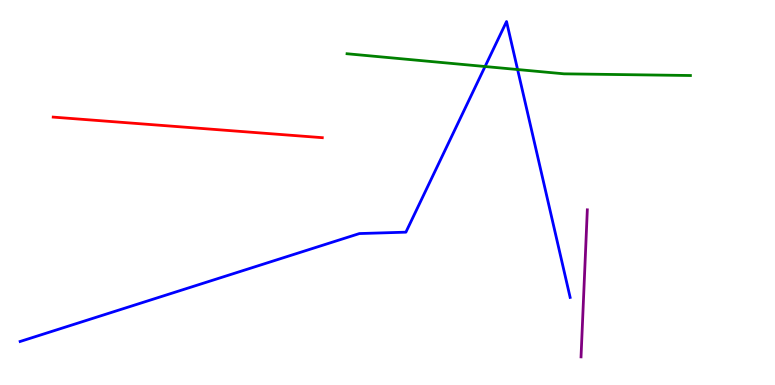[{'lines': ['blue', 'red'], 'intersections': []}, {'lines': ['green', 'red'], 'intersections': []}, {'lines': ['purple', 'red'], 'intersections': []}, {'lines': ['blue', 'green'], 'intersections': [{'x': 6.26, 'y': 8.27}, {'x': 6.68, 'y': 8.19}]}, {'lines': ['blue', 'purple'], 'intersections': []}, {'lines': ['green', 'purple'], 'intersections': []}]